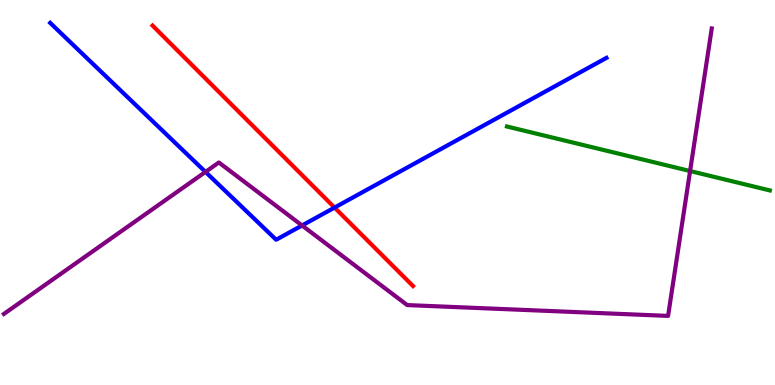[{'lines': ['blue', 'red'], 'intersections': [{'x': 4.32, 'y': 4.61}]}, {'lines': ['green', 'red'], 'intersections': []}, {'lines': ['purple', 'red'], 'intersections': []}, {'lines': ['blue', 'green'], 'intersections': []}, {'lines': ['blue', 'purple'], 'intersections': [{'x': 2.65, 'y': 5.53}, {'x': 3.9, 'y': 4.14}]}, {'lines': ['green', 'purple'], 'intersections': [{'x': 8.9, 'y': 5.56}]}]